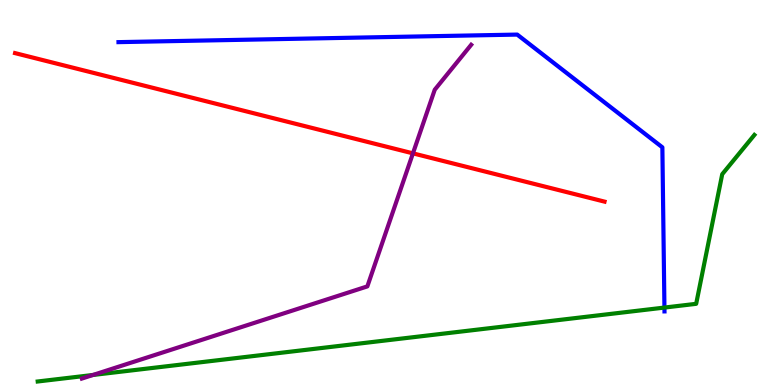[{'lines': ['blue', 'red'], 'intersections': []}, {'lines': ['green', 'red'], 'intersections': []}, {'lines': ['purple', 'red'], 'intersections': [{'x': 5.33, 'y': 6.02}]}, {'lines': ['blue', 'green'], 'intersections': [{'x': 8.57, 'y': 2.01}]}, {'lines': ['blue', 'purple'], 'intersections': []}, {'lines': ['green', 'purple'], 'intersections': [{'x': 1.2, 'y': 0.261}]}]